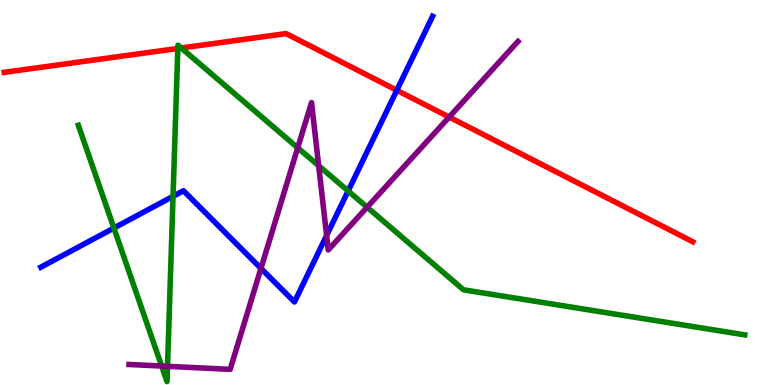[{'lines': ['blue', 'red'], 'intersections': [{'x': 5.12, 'y': 7.66}]}, {'lines': ['green', 'red'], 'intersections': [{'x': 2.29, 'y': 8.74}, {'x': 2.34, 'y': 8.75}]}, {'lines': ['purple', 'red'], 'intersections': [{'x': 5.8, 'y': 6.96}]}, {'lines': ['blue', 'green'], 'intersections': [{'x': 1.47, 'y': 4.08}, {'x': 2.23, 'y': 4.9}, {'x': 4.49, 'y': 5.04}]}, {'lines': ['blue', 'purple'], 'intersections': [{'x': 3.37, 'y': 3.03}, {'x': 4.21, 'y': 3.88}]}, {'lines': ['green', 'purple'], 'intersections': [{'x': 2.09, 'y': 0.492}, {'x': 2.16, 'y': 0.485}, {'x': 3.84, 'y': 6.16}, {'x': 4.11, 'y': 5.7}, {'x': 4.74, 'y': 4.62}]}]